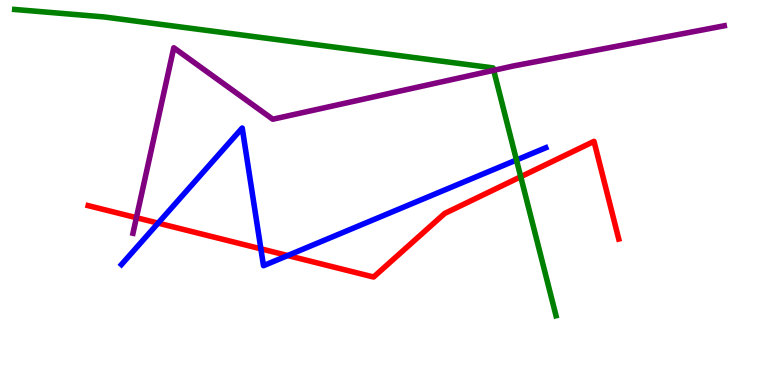[{'lines': ['blue', 'red'], 'intersections': [{'x': 2.04, 'y': 4.2}, {'x': 3.37, 'y': 3.54}, {'x': 3.71, 'y': 3.36}]}, {'lines': ['green', 'red'], 'intersections': [{'x': 6.72, 'y': 5.41}]}, {'lines': ['purple', 'red'], 'intersections': [{'x': 1.76, 'y': 4.35}]}, {'lines': ['blue', 'green'], 'intersections': [{'x': 6.66, 'y': 5.84}]}, {'lines': ['blue', 'purple'], 'intersections': []}, {'lines': ['green', 'purple'], 'intersections': [{'x': 6.37, 'y': 8.17}]}]